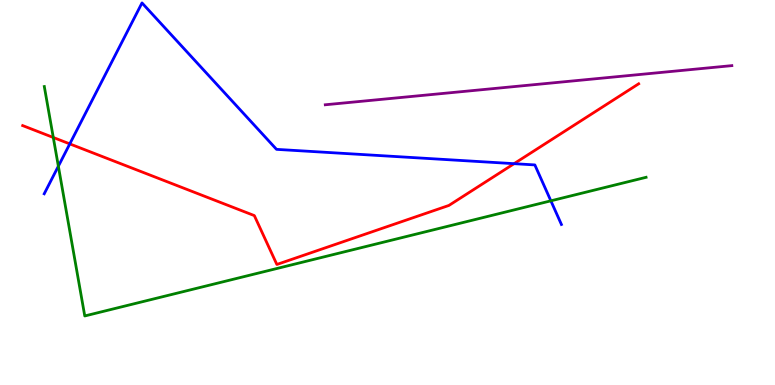[{'lines': ['blue', 'red'], 'intersections': [{'x': 0.9, 'y': 6.26}, {'x': 6.63, 'y': 5.75}]}, {'lines': ['green', 'red'], 'intersections': [{'x': 0.688, 'y': 6.43}]}, {'lines': ['purple', 'red'], 'intersections': []}, {'lines': ['blue', 'green'], 'intersections': [{'x': 0.753, 'y': 5.68}, {'x': 7.11, 'y': 4.78}]}, {'lines': ['blue', 'purple'], 'intersections': []}, {'lines': ['green', 'purple'], 'intersections': []}]